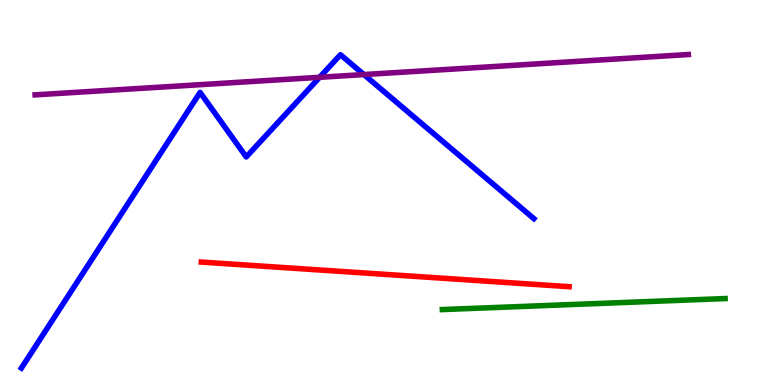[{'lines': ['blue', 'red'], 'intersections': []}, {'lines': ['green', 'red'], 'intersections': []}, {'lines': ['purple', 'red'], 'intersections': []}, {'lines': ['blue', 'green'], 'intersections': []}, {'lines': ['blue', 'purple'], 'intersections': [{'x': 4.12, 'y': 7.99}, {'x': 4.7, 'y': 8.06}]}, {'lines': ['green', 'purple'], 'intersections': []}]